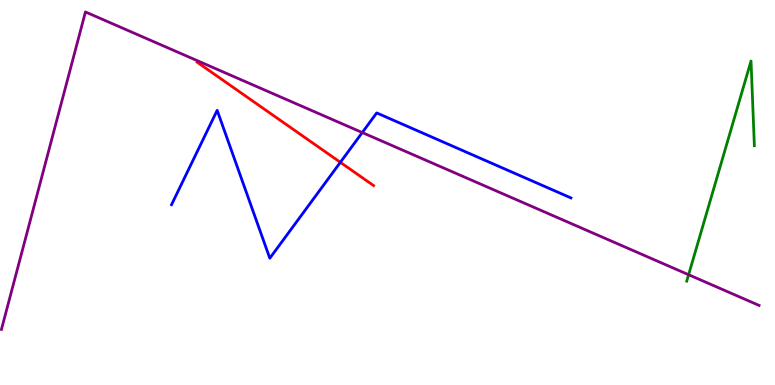[{'lines': ['blue', 'red'], 'intersections': [{'x': 4.39, 'y': 5.78}]}, {'lines': ['green', 'red'], 'intersections': []}, {'lines': ['purple', 'red'], 'intersections': []}, {'lines': ['blue', 'green'], 'intersections': []}, {'lines': ['blue', 'purple'], 'intersections': [{'x': 4.67, 'y': 6.56}]}, {'lines': ['green', 'purple'], 'intersections': [{'x': 8.89, 'y': 2.86}]}]